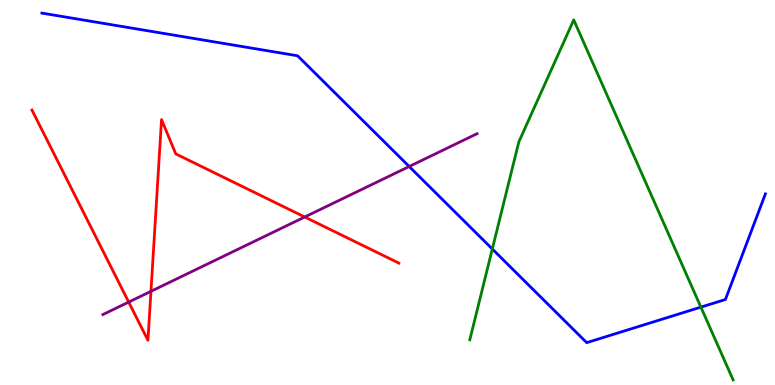[{'lines': ['blue', 'red'], 'intersections': []}, {'lines': ['green', 'red'], 'intersections': []}, {'lines': ['purple', 'red'], 'intersections': [{'x': 1.66, 'y': 2.15}, {'x': 1.95, 'y': 2.43}, {'x': 3.93, 'y': 4.36}]}, {'lines': ['blue', 'green'], 'intersections': [{'x': 6.35, 'y': 3.53}, {'x': 9.04, 'y': 2.02}]}, {'lines': ['blue', 'purple'], 'intersections': [{'x': 5.28, 'y': 5.68}]}, {'lines': ['green', 'purple'], 'intersections': []}]